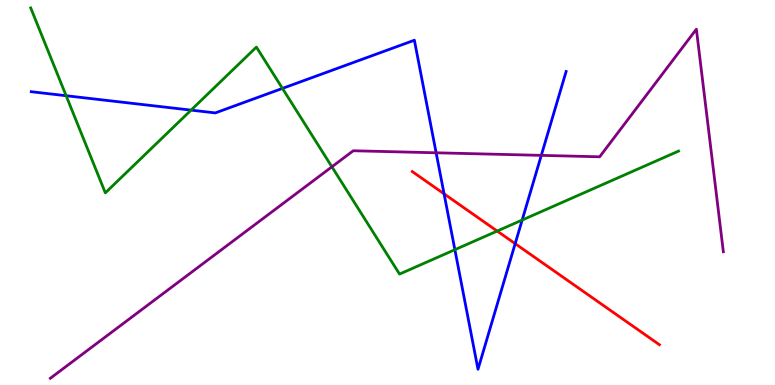[{'lines': ['blue', 'red'], 'intersections': [{'x': 5.73, 'y': 4.97}, {'x': 6.65, 'y': 3.67}]}, {'lines': ['green', 'red'], 'intersections': [{'x': 6.42, 'y': 4.0}]}, {'lines': ['purple', 'red'], 'intersections': []}, {'lines': ['blue', 'green'], 'intersections': [{'x': 0.853, 'y': 7.51}, {'x': 2.47, 'y': 7.14}, {'x': 3.64, 'y': 7.7}, {'x': 5.87, 'y': 3.51}, {'x': 6.74, 'y': 4.28}]}, {'lines': ['blue', 'purple'], 'intersections': [{'x': 5.63, 'y': 6.03}, {'x': 6.98, 'y': 5.96}]}, {'lines': ['green', 'purple'], 'intersections': [{'x': 4.28, 'y': 5.67}]}]